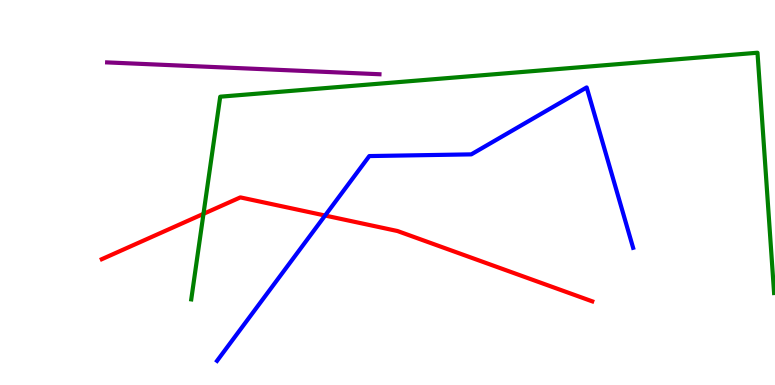[{'lines': ['blue', 'red'], 'intersections': [{'x': 4.19, 'y': 4.4}]}, {'lines': ['green', 'red'], 'intersections': [{'x': 2.63, 'y': 4.45}]}, {'lines': ['purple', 'red'], 'intersections': []}, {'lines': ['blue', 'green'], 'intersections': []}, {'lines': ['blue', 'purple'], 'intersections': []}, {'lines': ['green', 'purple'], 'intersections': []}]